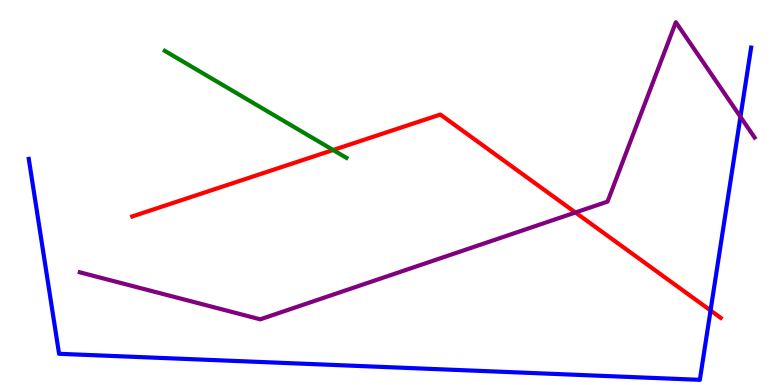[{'lines': ['blue', 'red'], 'intersections': [{'x': 9.17, 'y': 1.94}]}, {'lines': ['green', 'red'], 'intersections': [{'x': 4.3, 'y': 6.1}]}, {'lines': ['purple', 'red'], 'intersections': [{'x': 7.43, 'y': 4.48}]}, {'lines': ['blue', 'green'], 'intersections': []}, {'lines': ['blue', 'purple'], 'intersections': [{'x': 9.55, 'y': 6.97}]}, {'lines': ['green', 'purple'], 'intersections': []}]